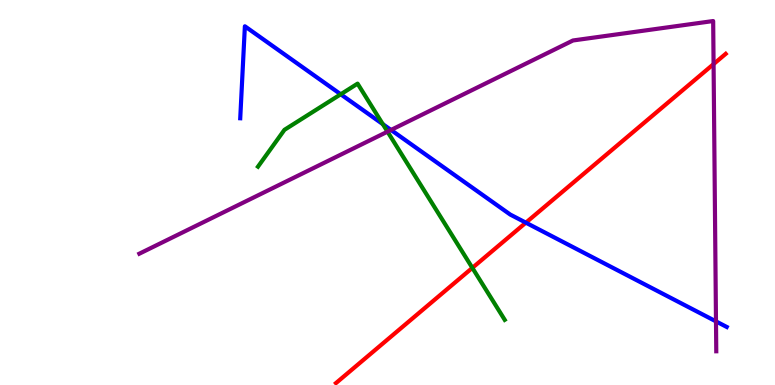[{'lines': ['blue', 'red'], 'intersections': [{'x': 6.79, 'y': 4.22}]}, {'lines': ['green', 'red'], 'intersections': [{'x': 6.09, 'y': 3.04}]}, {'lines': ['purple', 'red'], 'intersections': [{'x': 9.21, 'y': 8.34}]}, {'lines': ['blue', 'green'], 'intersections': [{'x': 4.4, 'y': 7.55}, {'x': 4.94, 'y': 6.78}]}, {'lines': ['blue', 'purple'], 'intersections': [{'x': 5.05, 'y': 6.62}, {'x': 9.24, 'y': 1.65}]}, {'lines': ['green', 'purple'], 'intersections': [{'x': 5.0, 'y': 6.58}]}]